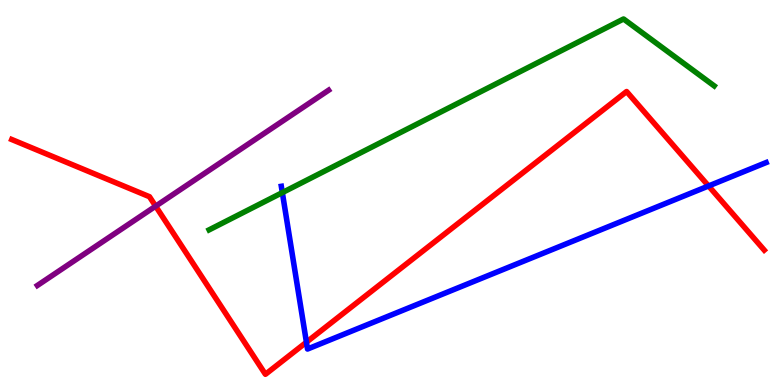[{'lines': ['blue', 'red'], 'intersections': [{'x': 3.95, 'y': 1.11}, {'x': 9.14, 'y': 5.17}]}, {'lines': ['green', 'red'], 'intersections': []}, {'lines': ['purple', 'red'], 'intersections': [{'x': 2.01, 'y': 4.65}]}, {'lines': ['blue', 'green'], 'intersections': [{'x': 3.64, 'y': 5.0}]}, {'lines': ['blue', 'purple'], 'intersections': []}, {'lines': ['green', 'purple'], 'intersections': []}]